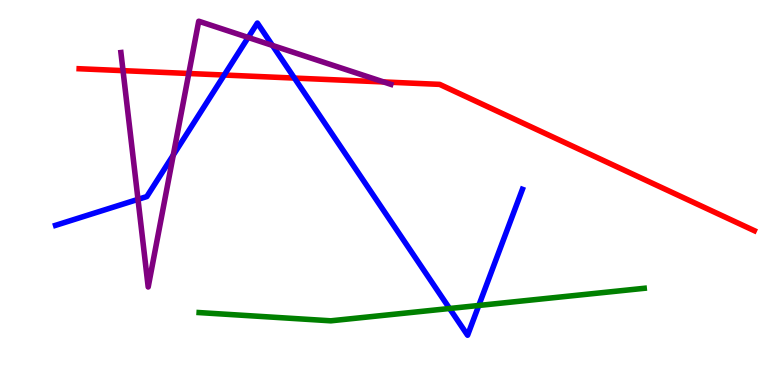[{'lines': ['blue', 'red'], 'intersections': [{'x': 2.89, 'y': 8.05}, {'x': 3.8, 'y': 7.97}]}, {'lines': ['green', 'red'], 'intersections': []}, {'lines': ['purple', 'red'], 'intersections': [{'x': 1.59, 'y': 8.17}, {'x': 2.44, 'y': 8.09}, {'x': 4.95, 'y': 7.87}]}, {'lines': ['blue', 'green'], 'intersections': [{'x': 5.8, 'y': 1.99}, {'x': 6.18, 'y': 2.07}]}, {'lines': ['blue', 'purple'], 'intersections': [{'x': 1.78, 'y': 4.82}, {'x': 2.24, 'y': 5.97}, {'x': 3.2, 'y': 9.03}, {'x': 3.52, 'y': 8.82}]}, {'lines': ['green', 'purple'], 'intersections': []}]